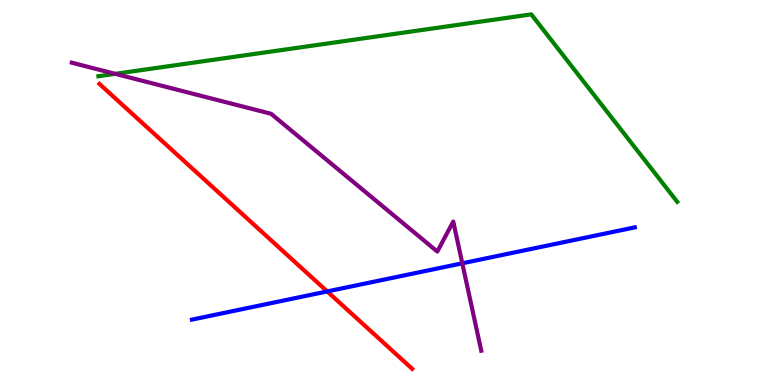[{'lines': ['blue', 'red'], 'intersections': [{'x': 4.22, 'y': 2.43}]}, {'lines': ['green', 'red'], 'intersections': []}, {'lines': ['purple', 'red'], 'intersections': []}, {'lines': ['blue', 'green'], 'intersections': []}, {'lines': ['blue', 'purple'], 'intersections': [{'x': 5.97, 'y': 3.16}]}, {'lines': ['green', 'purple'], 'intersections': [{'x': 1.49, 'y': 8.08}]}]